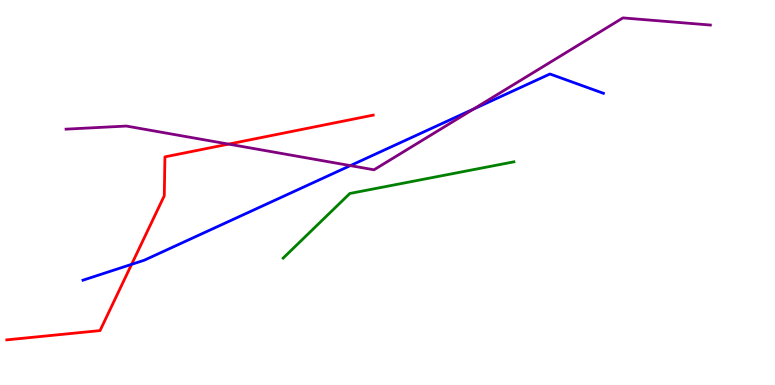[{'lines': ['blue', 'red'], 'intersections': [{'x': 1.7, 'y': 3.13}]}, {'lines': ['green', 'red'], 'intersections': []}, {'lines': ['purple', 'red'], 'intersections': [{'x': 2.95, 'y': 6.26}]}, {'lines': ['blue', 'green'], 'intersections': []}, {'lines': ['blue', 'purple'], 'intersections': [{'x': 4.52, 'y': 5.7}, {'x': 6.11, 'y': 7.17}]}, {'lines': ['green', 'purple'], 'intersections': []}]